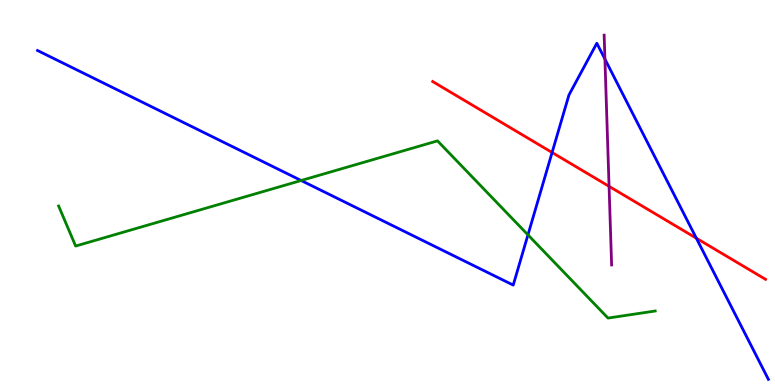[{'lines': ['blue', 'red'], 'intersections': [{'x': 7.12, 'y': 6.04}, {'x': 8.99, 'y': 3.81}]}, {'lines': ['green', 'red'], 'intersections': []}, {'lines': ['purple', 'red'], 'intersections': [{'x': 7.86, 'y': 5.16}]}, {'lines': ['blue', 'green'], 'intersections': [{'x': 3.89, 'y': 5.31}, {'x': 6.81, 'y': 3.9}]}, {'lines': ['blue', 'purple'], 'intersections': [{'x': 7.81, 'y': 8.47}]}, {'lines': ['green', 'purple'], 'intersections': []}]